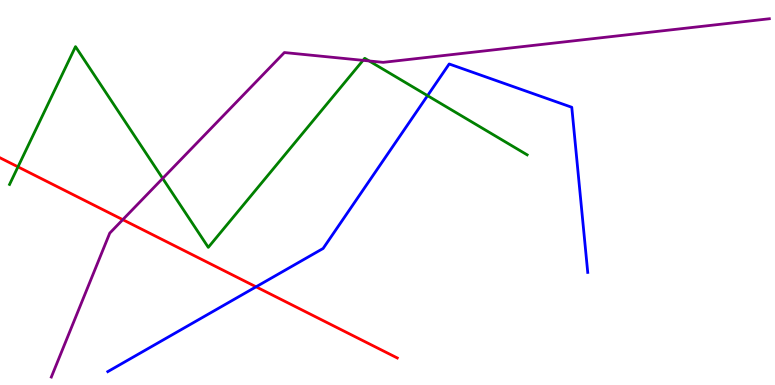[{'lines': ['blue', 'red'], 'intersections': [{'x': 3.3, 'y': 2.55}]}, {'lines': ['green', 'red'], 'intersections': [{'x': 0.232, 'y': 5.67}]}, {'lines': ['purple', 'red'], 'intersections': [{'x': 1.58, 'y': 4.29}]}, {'lines': ['blue', 'green'], 'intersections': [{'x': 5.52, 'y': 7.52}]}, {'lines': ['blue', 'purple'], 'intersections': []}, {'lines': ['green', 'purple'], 'intersections': [{'x': 2.1, 'y': 5.37}, {'x': 4.68, 'y': 8.43}, {'x': 4.76, 'y': 8.42}]}]